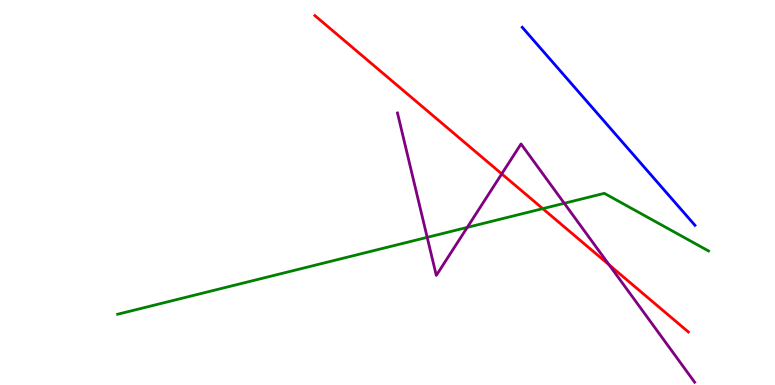[{'lines': ['blue', 'red'], 'intersections': []}, {'lines': ['green', 'red'], 'intersections': [{'x': 7.0, 'y': 4.58}]}, {'lines': ['purple', 'red'], 'intersections': [{'x': 6.47, 'y': 5.48}, {'x': 7.86, 'y': 3.12}]}, {'lines': ['blue', 'green'], 'intersections': []}, {'lines': ['blue', 'purple'], 'intersections': []}, {'lines': ['green', 'purple'], 'intersections': [{'x': 5.51, 'y': 3.84}, {'x': 6.03, 'y': 4.09}, {'x': 7.28, 'y': 4.72}]}]